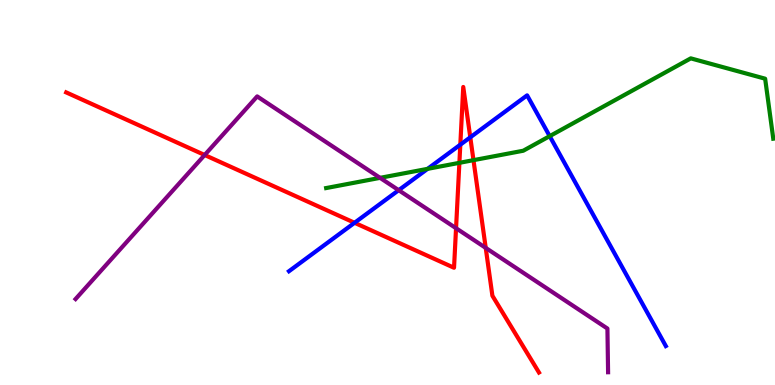[{'lines': ['blue', 'red'], 'intersections': [{'x': 4.57, 'y': 4.21}, {'x': 5.94, 'y': 6.24}, {'x': 6.07, 'y': 6.43}]}, {'lines': ['green', 'red'], 'intersections': [{'x': 5.93, 'y': 5.77}, {'x': 6.11, 'y': 5.84}]}, {'lines': ['purple', 'red'], 'intersections': [{'x': 2.64, 'y': 5.97}, {'x': 5.88, 'y': 4.07}, {'x': 6.27, 'y': 3.56}]}, {'lines': ['blue', 'green'], 'intersections': [{'x': 5.52, 'y': 5.61}, {'x': 7.09, 'y': 6.46}]}, {'lines': ['blue', 'purple'], 'intersections': [{'x': 5.14, 'y': 5.06}]}, {'lines': ['green', 'purple'], 'intersections': [{'x': 4.9, 'y': 5.38}]}]